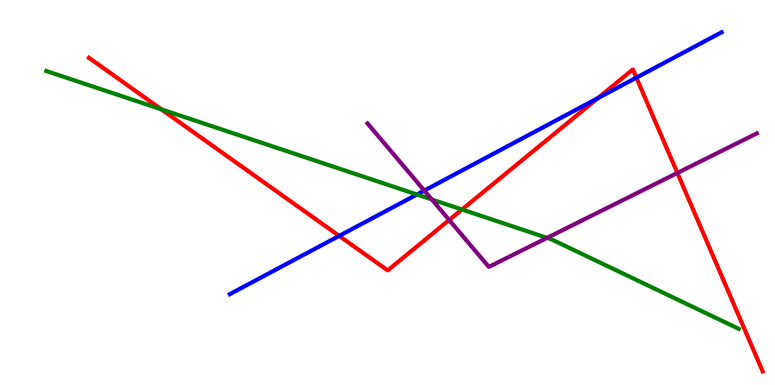[{'lines': ['blue', 'red'], 'intersections': [{'x': 4.38, 'y': 3.87}, {'x': 7.71, 'y': 7.45}, {'x': 8.21, 'y': 7.98}]}, {'lines': ['green', 'red'], 'intersections': [{'x': 2.08, 'y': 7.16}, {'x': 5.96, 'y': 4.56}]}, {'lines': ['purple', 'red'], 'intersections': [{'x': 5.8, 'y': 4.29}, {'x': 8.74, 'y': 5.51}]}, {'lines': ['blue', 'green'], 'intersections': [{'x': 5.38, 'y': 4.95}]}, {'lines': ['blue', 'purple'], 'intersections': [{'x': 5.47, 'y': 5.05}]}, {'lines': ['green', 'purple'], 'intersections': [{'x': 5.57, 'y': 4.82}, {'x': 7.06, 'y': 3.82}]}]